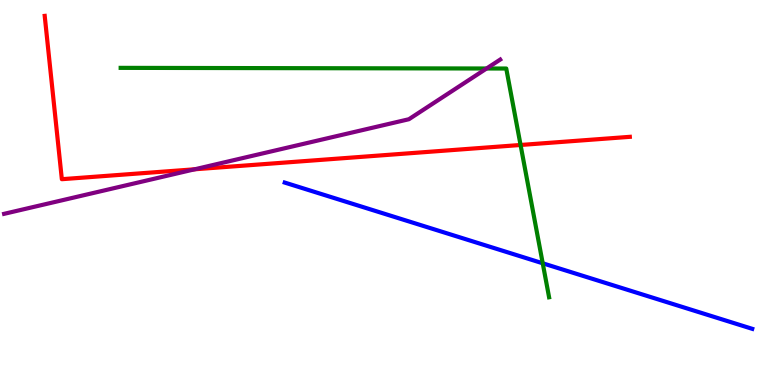[{'lines': ['blue', 'red'], 'intersections': []}, {'lines': ['green', 'red'], 'intersections': [{'x': 6.72, 'y': 6.23}]}, {'lines': ['purple', 'red'], 'intersections': [{'x': 2.51, 'y': 5.6}]}, {'lines': ['blue', 'green'], 'intersections': [{'x': 7.0, 'y': 3.16}]}, {'lines': ['blue', 'purple'], 'intersections': []}, {'lines': ['green', 'purple'], 'intersections': [{'x': 6.28, 'y': 8.22}]}]